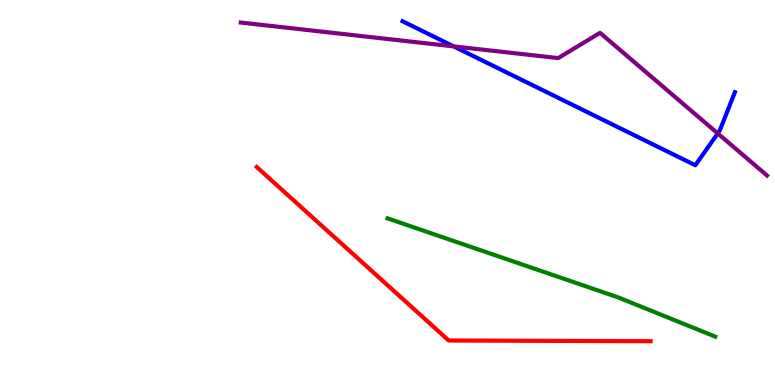[{'lines': ['blue', 'red'], 'intersections': []}, {'lines': ['green', 'red'], 'intersections': []}, {'lines': ['purple', 'red'], 'intersections': []}, {'lines': ['blue', 'green'], 'intersections': []}, {'lines': ['blue', 'purple'], 'intersections': [{'x': 5.85, 'y': 8.8}, {'x': 9.26, 'y': 6.53}]}, {'lines': ['green', 'purple'], 'intersections': []}]